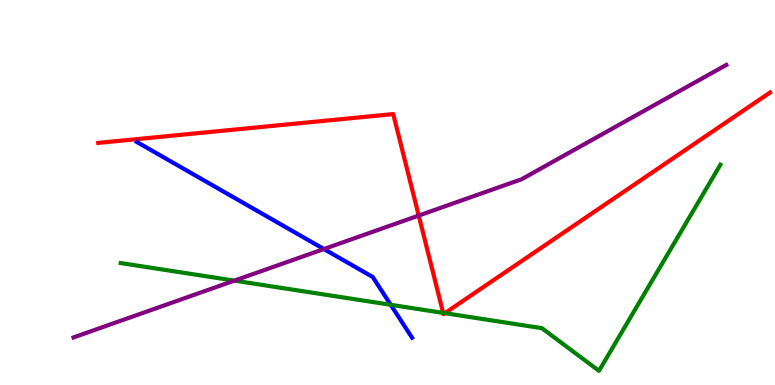[{'lines': ['blue', 'red'], 'intersections': []}, {'lines': ['green', 'red'], 'intersections': [{'x': 5.72, 'y': 1.87}, {'x': 5.74, 'y': 1.87}]}, {'lines': ['purple', 'red'], 'intersections': [{'x': 5.4, 'y': 4.4}]}, {'lines': ['blue', 'green'], 'intersections': [{'x': 5.04, 'y': 2.08}]}, {'lines': ['blue', 'purple'], 'intersections': [{'x': 4.18, 'y': 3.53}]}, {'lines': ['green', 'purple'], 'intersections': [{'x': 3.02, 'y': 2.71}]}]